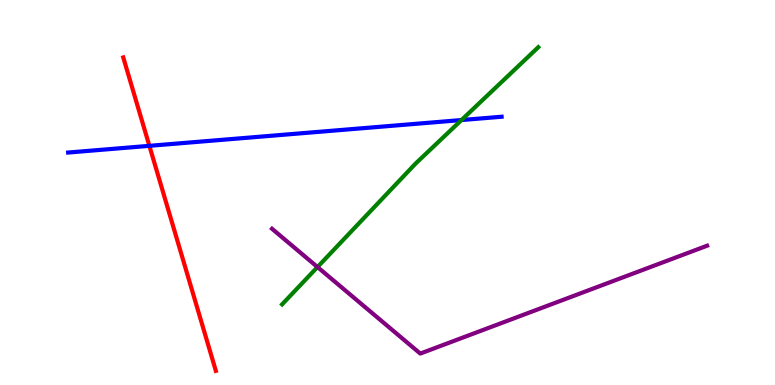[{'lines': ['blue', 'red'], 'intersections': [{'x': 1.93, 'y': 6.21}]}, {'lines': ['green', 'red'], 'intersections': []}, {'lines': ['purple', 'red'], 'intersections': []}, {'lines': ['blue', 'green'], 'intersections': [{'x': 5.95, 'y': 6.88}]}, {'lines': ['blue', 'purple'], 'intersections': []}, {'lines': ['green', 'purple'], 'intersections': [{'x': 4.1, 'y': 3.06}]}]